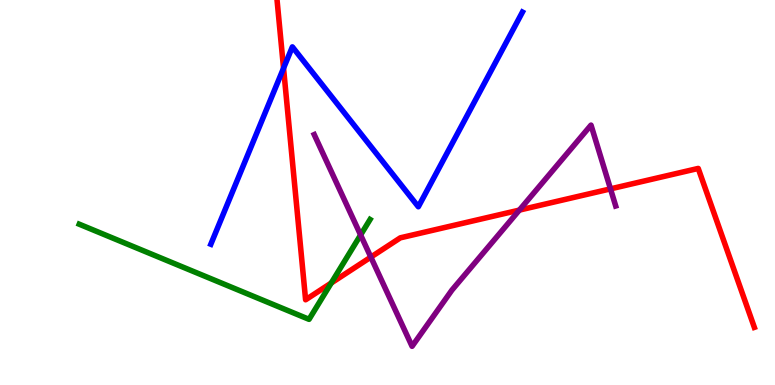[{'lines': ['blue', 'red'], 'intersections': [{'x': 3.66, 'y': 8.23}]}, {'lines': ['green', 'red'], 'intersections': [{'x': 4.27, 'y': 2.65}]}, {'lines': ['purple', 'red'], 'intersections': [{'x': 4.79, 'y': 3.32}, {'x': 6.7, 'y': 4.54}, {'x': 7.88, 'y': 5.09}]}, {'lines': ['blue', 'green'], 'intersections': []}, {'lines': ['blue', 'purple'], 'intersections': []}, {'lines': ['green', 'purple'], 'intersections': [{'x': 4.65, 'y': 3.9}]}]